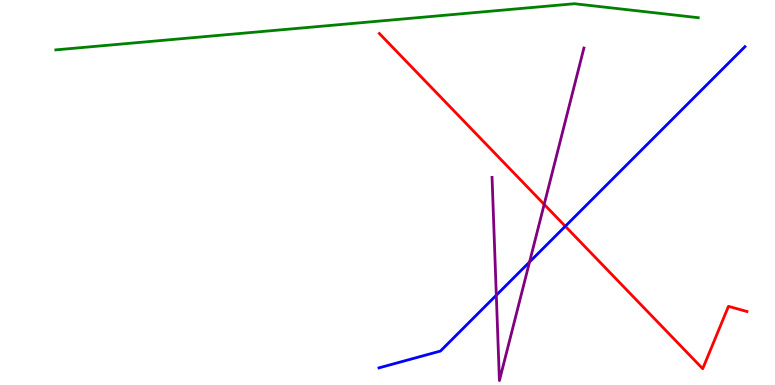[{'lines': ['blue', 'red'], 'intersections': [{'x': 7.29, 'y': 4.12}]}, {'lines': ['green', 'red'], 'intersections': []}, {'lines': ['purple', 'red'], 'intersections': [{'x': 7.02, 'y': 4.69}]}, {'lines': ['blue', 'green'], 'intersections': []}, {'lines': ['blue', 'purple'], 'intersections': [{'x': 6.4, 'y': 2.33}, {'x': 6.83, 'y': 3.2}]}, {'lines': ['green', 'purple'], 'intersections': []}]